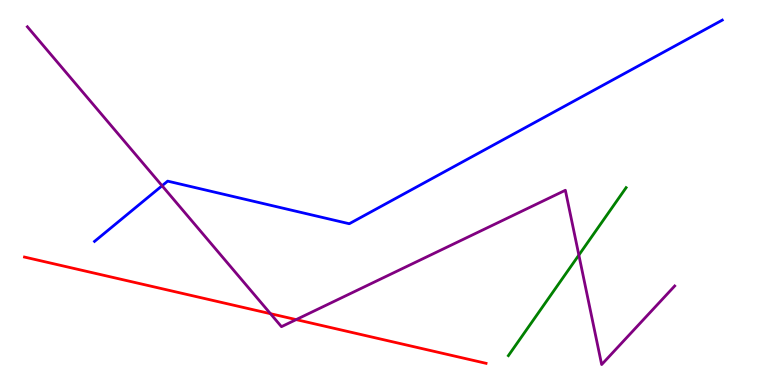[{'lines': ['blue', 'red'], 'intersections': []}, {'lines': ['green', 'red'], 'intersections': []}, {'lines': ['purple', 'red'], 'intersections': [{'x': 3.49, 'y': 1.85}, {'x': 3.82, 'y': 1.7}]}, {'lines': ['blue', 'green'], 'intersections': []}, {'lines': ['blue', 'purple'], 'intersections': [{'x': 2.09, 'y': 5.18}]}, {'lines': ['green', 'purple'], 'intersections': [{'x': 7.47, 'y': 3.37}]}]